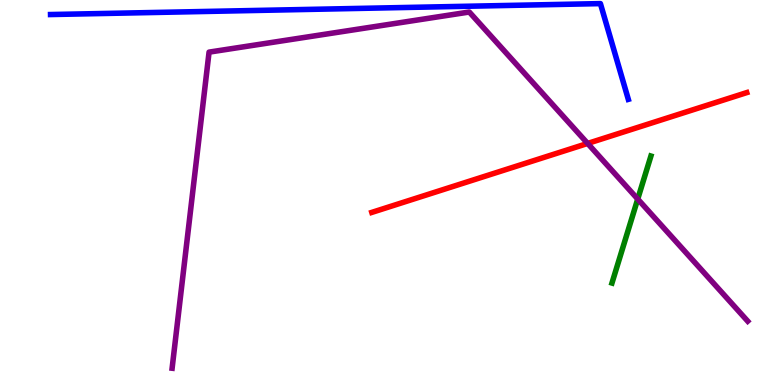[{'lines': ['blue', 'red'], 'intersections': []}, {'lines': ['green', 'red'], 'intersections': []}, {'lines': ['purple', 'red'], 'intersections': [{'x': 7.58, 'y': 6.27}]}, {'lines': ['blue', 'green'], 'intersections': []}, {'lines': ['blue', 'purple'], 'intersections': []}, {'lines': ['green', 'purple'], 'intersections': [{'x': 8.23, 'y': 4.83}]}]